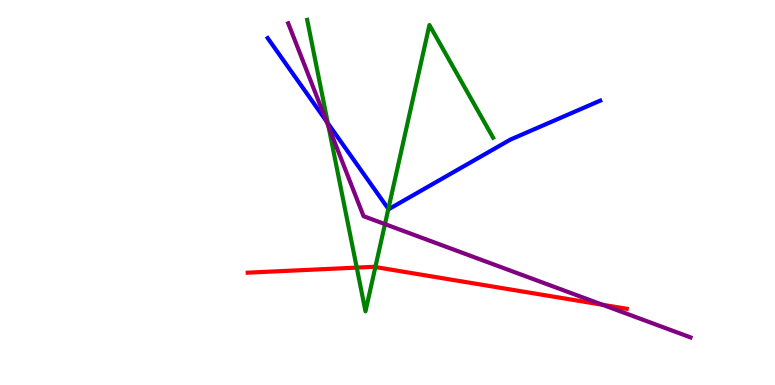[{'lines': ['blue', 'red'], 'intersections': []}, {'lines': ['green', 'red'], 'intersections': [{'x': 4.6, 'y': 3.05}, {'x': 4.84, 'y': 3.06}]}, {'lines': ['purple', 'red'], 'intersections': [{'x': 7.78, 'y': 2.08}]}, {'lines': ['blue', 'green'], 'intersections': [{'x': 4.23, 'y': 6.8}, {'x': 5.01, 'y': 4.57}]}, {'lines': ['blue', 'purple'], 'intersections': [{'x': 4.21, 'y': 6.85}]}, {'lines': ['green', 'purple'], 'intersections': [{'x': 4.24, 'y': 6.72}, {'x': 4.97, 'y': 4.18}]}]